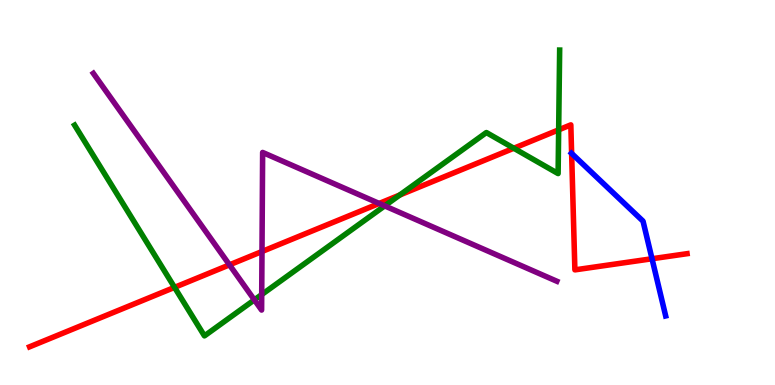[{'lines': ['blue', 'red'], 'intersections': [{'x': 7.38, 'y': 6.02}, {'x': 8.41, 'y': 3.28}]}, {'lines': ['green', 'red'], 'intersections': [{'x': 2.25, 'y': 2.54}, {'x': 5.16, 'y': 4.93}, {'x': 6.63, 'y': 6.15}, {'x': 7.21, 'y': 6.63}]}, {'lines': ['purple', 'red'], 'intersections': [{'x': 2.96, 'y': 3.12}, {'x': 3.38, 'y': 3.47}, {'x': 4.89, 'y': 4.72}]}, {'lines': ['blue', 'green'], 'intersections': []}, {'lines': ['blue', 'purple'], 'intersections': []}, {'lines': ['green', 'purple'], 'intersections': [{'x': 3.28, 'y': 2.21}, {'x': 3.38, 'y': 2.35}, {'x': 4.96, 'y': 4.65}]}]